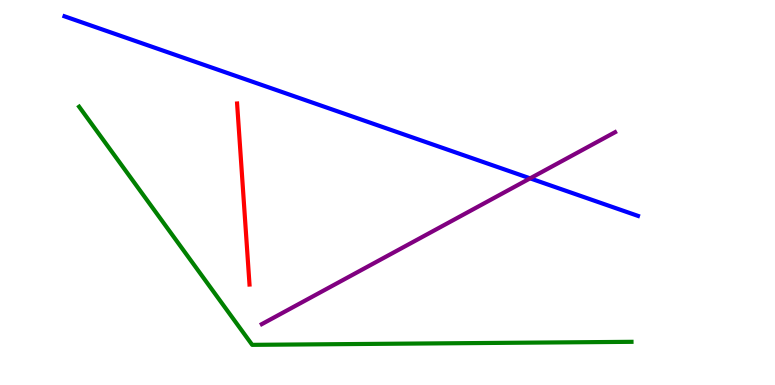[{'lines': ['blue', 'red'], 'intersections': []}, {'lines': ['green', 'red'], 'intersections': []}, {'lines': ['purple', 'red'], 'intersections': []}, {'lines': ['blue', 'green'], 'intersections': []}, {'lines': ['blue', 'purple'], 'intersections': [{'x': 6.84, 'y': 5.37}]}, {'lines': ['green', 'purple'], 'intersections': []}]